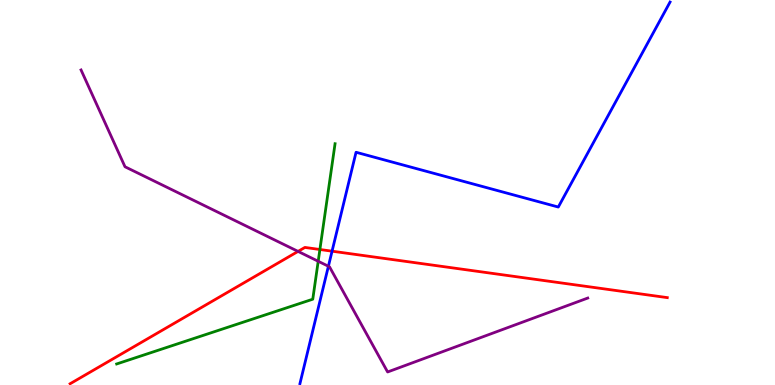[{'lines': ['blue', 'red'], 'intersections': [{'x': 4.28, 'y': 3.48}]}, {'lines': ['green', 'red'], 'intersections': [{'x': 4.13, 'y': 3.52}]}, {'lines': ['purple', 'red'], 'intersections': [{'x': 3.85, 'y': 3.47}]}, {'lines': ['blue', 'green'], 'intersections': []}, {'lines': ['blue', 'purple'], 'intersections': [{'x': 4.24, 'y': 3.08}]}, {'lines': ['green', 'purple'], 'intersections': [{'x': 4.11, 'y': 3.21}]}]